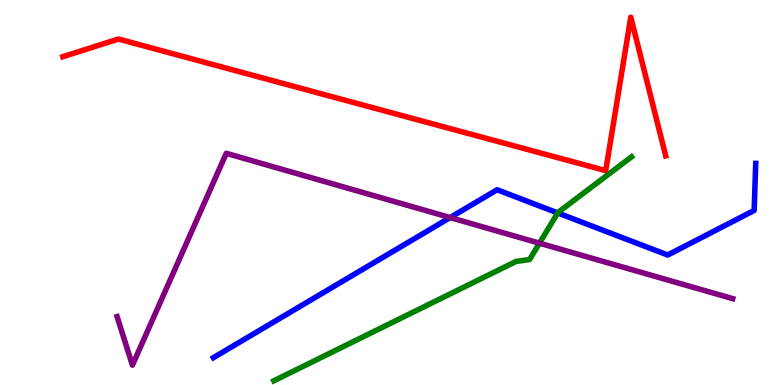[{'lines': ['blue', 'red'], 'intersections': []}, {'lines': ['green', 'red'], 'intersections': []}, {'lines': ['purple', 'red'], 'intersections': []}, {'lines': ['blue', 'green'], 'intersections': [{'x': 7.2, 'y': 4.47}]}, {'lines': ['blue', 'purple'], 'intersections': [{'x': 5.81, 'y': 4.35}]}, {'lines': ['green', 'purple'], 'intersections': [{'x': 6.96, 'y': 3.68}]}]